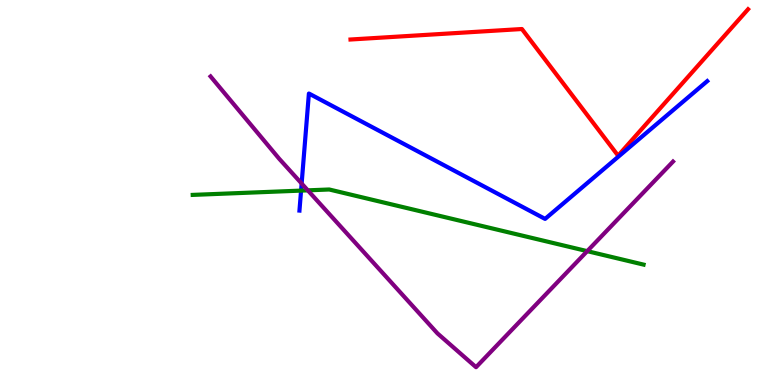[{'lines': ['blue', 'red'], 'intersections': []}, {'lines': ['green', 'red'], 'intersections': []}, {'lines': ['purple', 'red'], 'intersections': []}, {'lines': ['blue', 'green'], 'intersections': [{'x': 3.88, 'y': 5.05}]}, {'lines': ['blue', 'purple'], 'intersections': [{'x': 3.89, 'y': 5.23}]}, {'lines': ['green', 'purple'], 'intersections': [{'x': 3.97, 'y': 5.06}, {'x': 7.58, 'y': 3.48}]}]